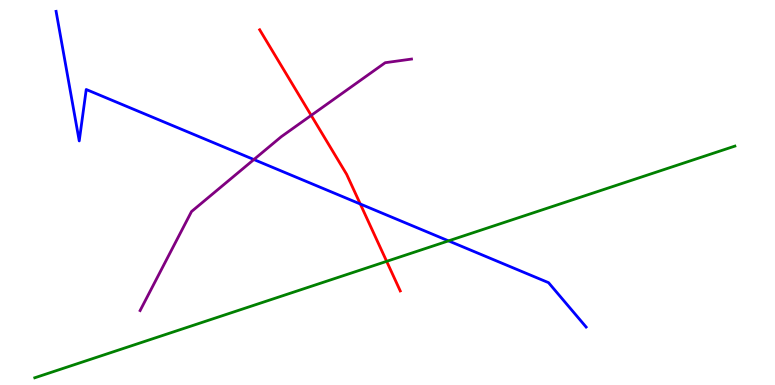[{'lines': ['blue', 'red'], 'intersections': [{'x': 4.65, 'y': 4.7}]}, {'lines': ['green', 'red'], 'intersections': [{'x': 4.99, 'y': 3.21}]}, {'lines': ['purple', 'red'], 'intersections': [{'x': 4.02, 'y': 7.0}]}, {'lines': ['blue', 'green'], 'intersections': [{'x': 5.79, 'y': 3.74}]}, {'lines': ['blue', 'purple'], 'intersections': [{'x': 3.28, 'y': 5.86}]}, {'lines': ['green', 'purple'], 'intersections': []}]